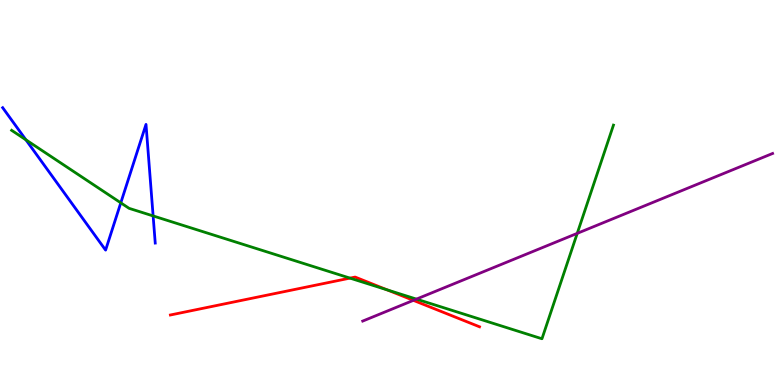[{'lines': ['blue', 'red'], 'intersections': []}, {'lines': ['green', 'red'], 'intersections': [{'x': 4.52, 'y': 2.78}, {'x': 4.99, 'y': 2.47}]}, {'lines': ['purple', 'red'], 'intersections': [{'x': 5.33, 'y': 2.2}]}, {'lines': ['blue', 'green'], 'intersections': [{'x': 0.334, 'y': 6.37}, {'x': 1.56, 'y': 4.73}, {'x': 1.98, 'y': 4.39}]}, {'lines': ['blue', 'purple'], 'intersections': []}, {'lines': ['green', 'purple'], 'intersections': [{'x': 5.37, 'y': 2.23}, {'x': 7.45, 'y': 3.94}]}]